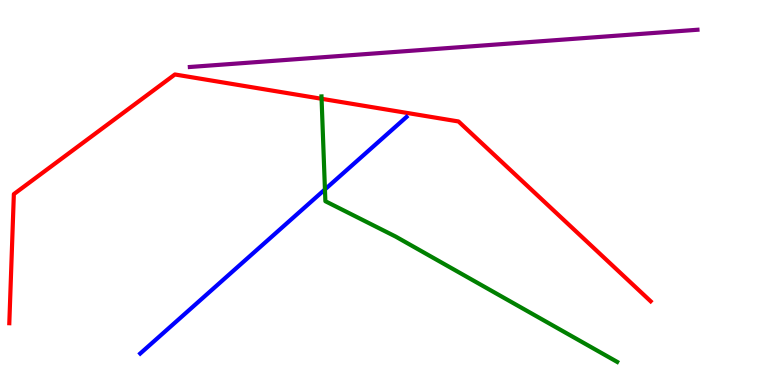[{'lines': ['blue', 'red'], 'intersections': []}, {'lines': ['green', 'red'], 'intersections': [{'x': 4.15, 'y': 7.43}]}, {'lines': ['purple', 'red'], 'intersections': []}, {'lines': ['blue', 'green'], 'intersections': [{'x': 4.19, 'y': 5.08}]}, {'lines': ['blue', 'purple'], 'intersections': []}, {'lines': ['green', 'purple'], 'intersections': []}]